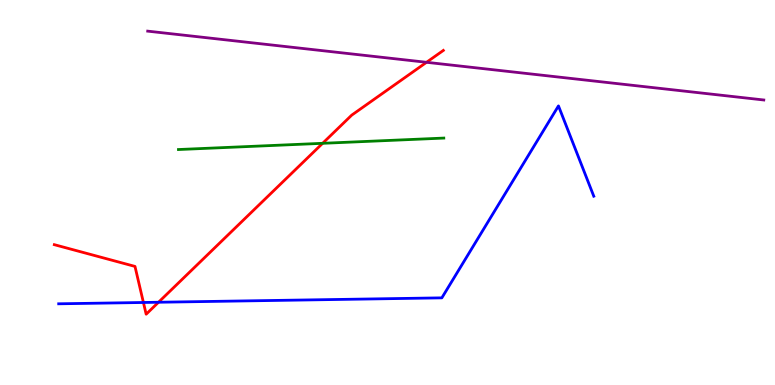[{'lines': ['blue', 'red'], 'intersections': [{'x': 1.85, 'y': 2.14}, {'x': 2.05, 'y': 2.15}]}, {'lines': ['green', 'red'], 'intersections': [{'x': 4.16, 'y': 6.28}]}, {'lines': ['purple', 'red'], 'intersections': [{'x': 5.5, 'y': 8.38}]}, {'lines': ['blue', 'green'], 'intersections': []}, {'lines': ['blue', 'purple'], 'intersections': []}, {'lines': ['green', 'purple'], 'intersections': []}]